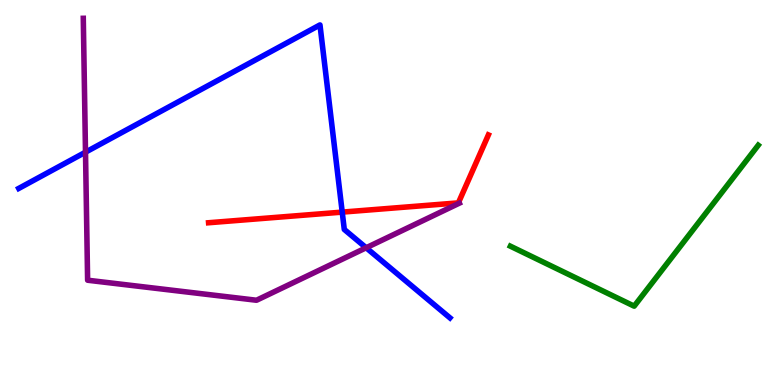[{'lines': ['blue', 'red'], 'intersections': [{'x': 4.42, 'y': 4.49}]}, {'lines': ['green', 'red'], 'intersections': []}, {'lines': ['purple', 'red'], 'intersections': []}, {'lines': ['blue', 'green'], 'intersections': []}, {'lines': ['blue', 'purple'], 'intersections': [{'x': 1.1, 'y': 6.05}, {'x': 4.72, 'y': 3.56}]}, {'lines': ['green', 'purple'], 'intersections': []}]